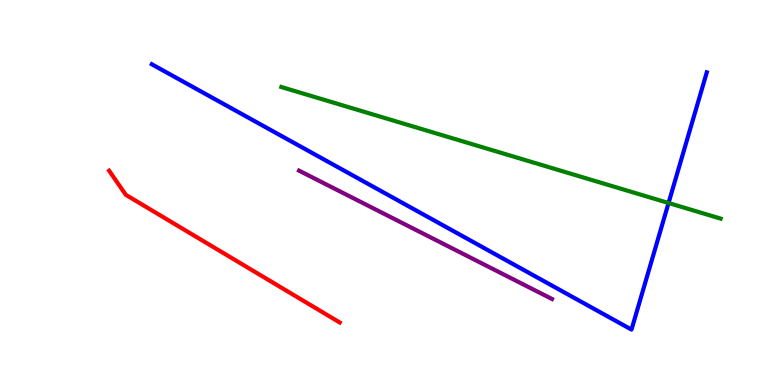[{'lines': ['blue', 'red'], 'intersections': []}, {'lines': ['green', 'red'], 'intersections': []}, {'lines': ['purple', 'red'], 'intersections': []}, {'lines': ['blue', 'green'], 'intersections': [{'x': 8.63, 'y': 4.73}]}, {'lines': ['blue', 'purple'], 'intersections': []}, {'lines': ['green', 'purple'], 'intersections': []}]